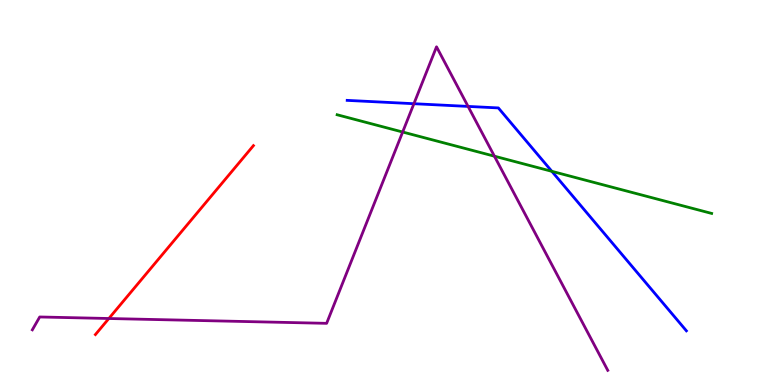[{'lines': ['blue', 'red'], 'intersections': []}, {'lines': ['green', 'red'], 'intersections': []}, {'lines': ['purple', 'red'], 'intersections': [{'x': 1.4, 'y': 1.73}]}, {'lines': ['blue', 'green'], 'intersections': [{'x': 7.12, 'y': 5.55}]}, {'lines': ['blue', 'purple'], 'intersections': [{'x': 5.34, 'y': 7.31}, {'x': 6.04, 'y': 7.24}]}, {'lines': ['green', 'purple'], 'intersections': [{'x': 5.2, 'y': 6.57}, {'x': 6.38, 'y': 5.94}]}]